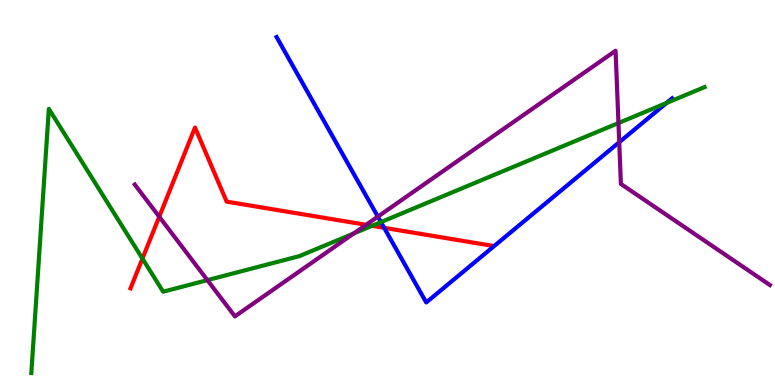[{'lines': ['blue', 'red'], 'intersections': [{'x': 4.96, 'y': 4.08}]}, {'lines': ['green', 'red'], 'intersections': [{'x': 1.84, 'y': 3.28}, {'x': 4.8, 'y': 4.13}]}, {'lines': ['purple', 'red'], 'intersections': [{'x': 2.05, 'y': 4.37}, {'x': 4.72, 'y': 4.16}]}, {'lines': ['blue', 'green'], 'intersections': [{'x': 4.92, 'y': 4.23}, {'x': 8.6, 'y': 7.32}]}, {'lines': ['blue', 'purple'], 'intersections': [{'x': 4.88, 'y': 4.37}, {'x': 7.99, 'y': 6.31}]}, {'lines': ['green', 'purple'], 'intersections': [{'x': 2.68, 'y': 2.72}, {'x': 4.56, 'y': 3.94}, {'x': 7.98, 'y': 6.8}]}]